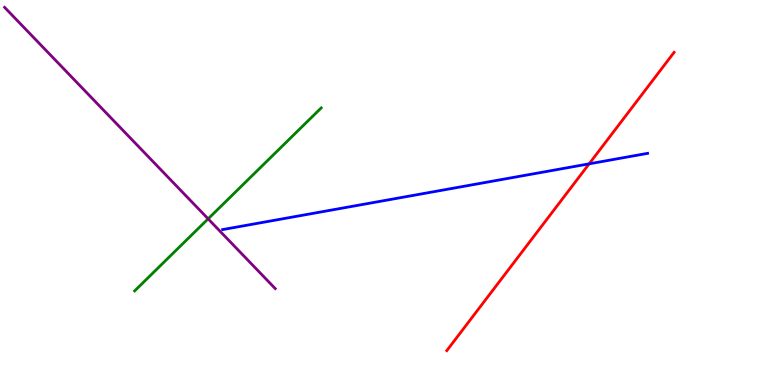[{'lines': ['blue', 'red'], 'intersections': [{'x': 7.6, 'y': 5.74}]}, {'lines': ['green', 'red'], 'intersections': []}, {'lines': ['purple', 'red'], 'intersections': []}, {'lines': ['blue', 'green'], 'intersections': []}, {'lines': ['blue', 'purple'], 'intersections': []}, {'lines': ['green', 'purple'], 'intersections': [{'x': 2.69, 'y': 4.32}]}]